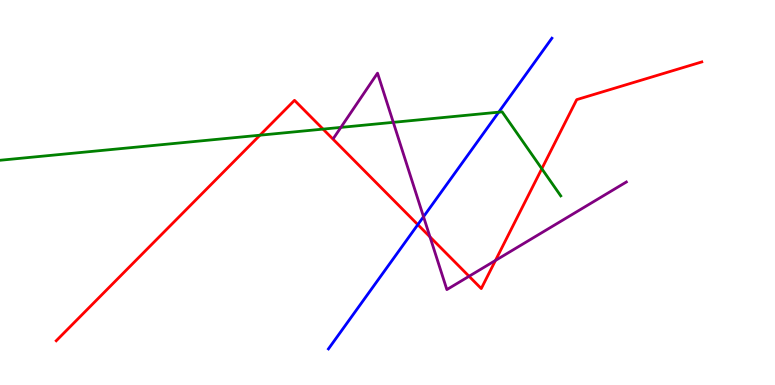[{'lines': ['blue', 'red'], 'intersections': [{'x': 5.39, 'y': 4.17}]}, {'lines': ['green', 'red'], 'intersections': [{'x': 3.35, 'y': 6.49}, {'x': 4.17, 'y': 6.65}, {'x': 6.99, 'y': 5.62}]}, {'lines': ['purple', 'red'], 'intersections': [{'x': 5.55, 'y': 3.85}, {'x': 6.05, 'y': 2.82}, {'x': 6.39, 'y': 3.23}]}, {'lines': ['blue', 'green'], 'intersections': [{'x': 6.43, 'y': 7.09}]}, {'lines': ['blue', 'purple'], 'intersections': [{'x': 5.46, 'y': 4.37}]}, {'lines': ['green', 'purple'], 'intersections': [{'x': 4.4, 'y': 6.69}, {'x': 5.07, 'y': 6.82}]}]